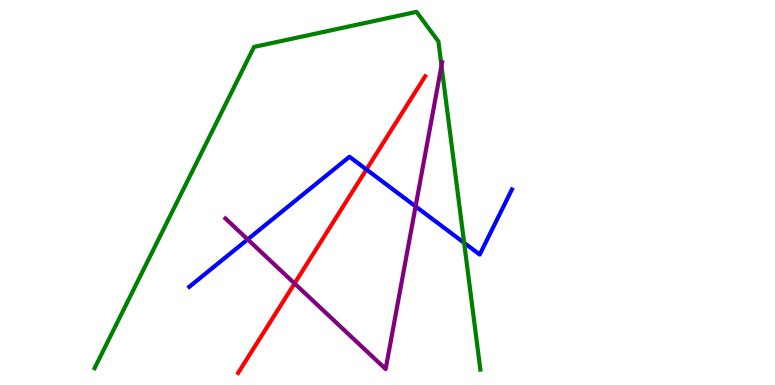[{'lines': ['blue', 'red'], 'intersections': [{'x': 4.73, 'y': 5.6}]}, {'lines': ['green', 'red'], 'intersections': []}, {'lines': ['purple', 'red'], 'intersections': [{'x': 3.8, 'y': 2.64}]}, {'lines': ['blue', 'green'], 'intersections': [{'x': 5.99, 'y': 3.69}]}, {'lines': ['blue', 'purple'], 'intersections': [{'x': 3.2, 'y': 3.78}, {'x': 5.36, 'y': 4.64}]}, {'lines': ['green', 'purple'], 'intersections': [{'x': 5.7, 'y': 8.3}]}]